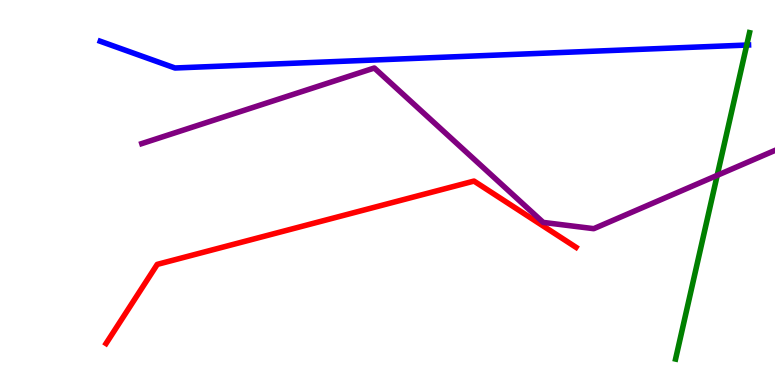[{'lines': ['blue', 'red'], 'intersections': []}, {'lines': ['green', 'red'], 'intersections': []}, {'lines': ['purple', 'red'], 'intersections': []}, {'lines': ['blue', 'green'], 'intersections': [{'x': 9.64, 'y': 8.83}]}, {'lines': ['blue', 'purple'], 'intersections': []}, {'lines': ['green', 'purple'], 'intersections': [{'x': 9.25, 'y': 5.45}]}]